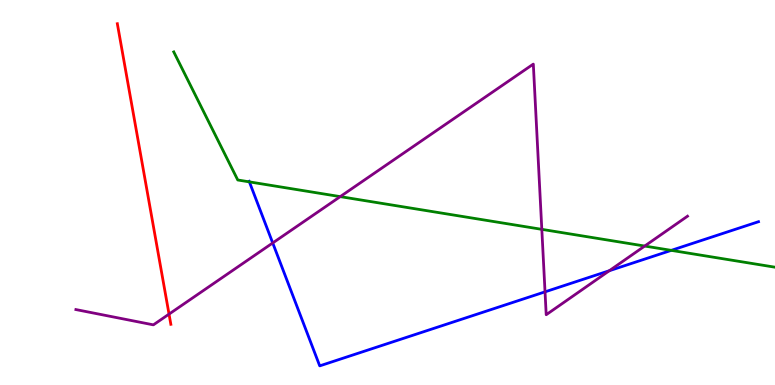[{'lines': ['blue', 'red'], 'intersections': []}, {'lines': ['green', 'red'], 'intersections': []}, {'lines': ['purple', 'red'], 'intersections': [{'x': 2.18, 'y': 1.84}]}, {'lines': ['blue', 'green'], 'intersections': [{'x': 3.22, 'y': 5.28}, {'x': 8.66, 'y': 3.5}]}, {'lines': ['blue', 'purple'], 'intersections': [{'x': 3.52, 'y': 3.69}, {'x': 7.03, 'y': 2.42}, {'x': 7.86, 'y': 2.97}]}, {'lines': ['green', 'purple'], 'intersections': [{'x': 4.39, 'y': 4.89}, {'x': 6.99, 'y': 4.04}, {'x': 8.32, 'y': 3.61}]}]